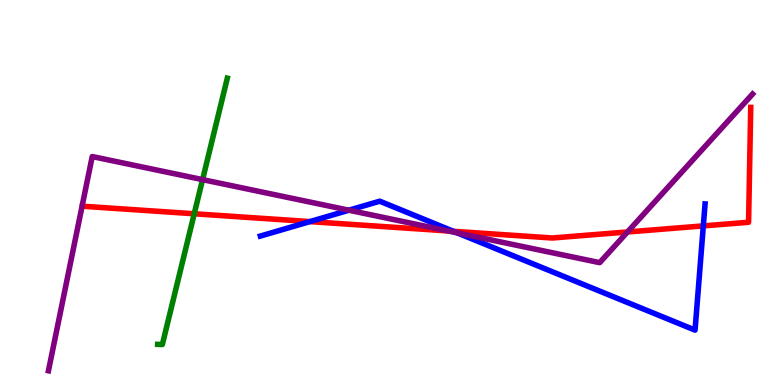[{'lines': ['blue', 'red'], 'intersections': [{'x': 4.0, 'y': 4.24}, {'x': 5.85, 'y': 3.99}, {'x': 9.08, 'y': 4.13}]}, {'lines': ['green', 'red'], 'intersections': [{'x': 2.51, 'y': 4.45}]}, {'lines': ['purple', 'red'], 'intersections': [{'x': 5.78, 'y': 4.0}, {'x': 8.1, 'y': 3.97}]}, {'lines': ['blue', 'green'], 'intersections': []}, {'lines': ['blue', 'purple'], 'intersections': [{'x': 4.5, 'y': 4.54}, {'x': 5.9, 'y': 3.95}]}, {'lines': ['green', 'purple'], 'intersections': [{'x': 2.61, 'y': 5.33}]}]